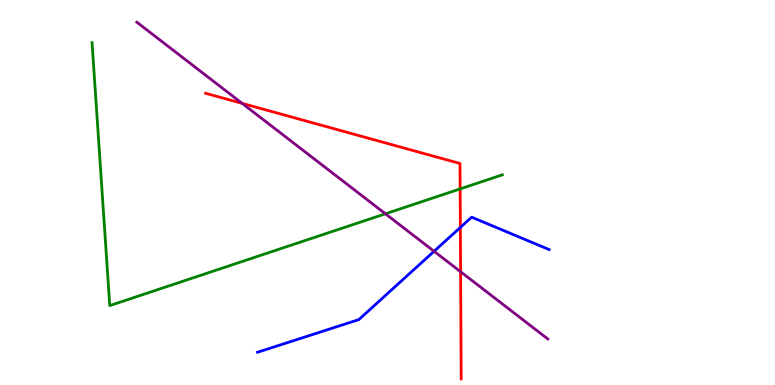[{'lines': ['blue', 'red'], 'intersections': [{'x': 5.94, 'y': 4.09}]}, {'lines': ['green', 'red'], 'intersections': [{'x': 5.94, 'y': 5.09}]}, {'lines': ['purple', 'red'], 'intersections': [{'x': 3.12, 'y': 7.32}, {'x': 5.94, 'y': 2.94}]}, {'lines': ['blue', 'green'], 'intersections': []}, {'lines': ['blue', 'purple'], 'intersections': [{'x': 5.6, 'y': 3.47}]}, {'lines': ['green', 'purple'], 'intersections': [{'x': 4.97, 'y': 4.45}]}]